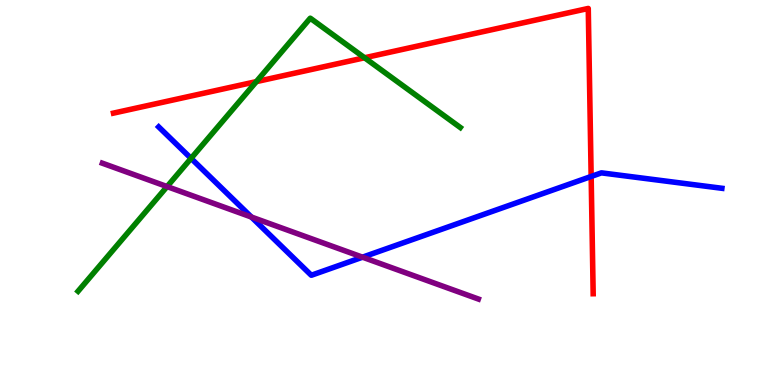[{'lines': ['blue', 'red'], 'intersections': [{'x': 7.63, 'y': 5.42}]}, {'lines': ['green', 'red'], 'intersections': [{'x': 3.31, 'y': 7.88}, {'x': 4.7, 'y': 8.5}]}, {'lines': ['purple', 'red'], 'intersections': []}, {'lines': ['blue', 'green'], 'intersections': [{'x': 2.47, 'y': 5.89}]}, {'lines': ['blue', 'purple'], 'intersections': [{'x': 3.24, 'y': 4.36}, {'x': 4.68, 'y': 3.32}]}, {'lines': ['green', 'purple'], 'intersections': [{'x': 2.16, 'y': 5.15}]}]